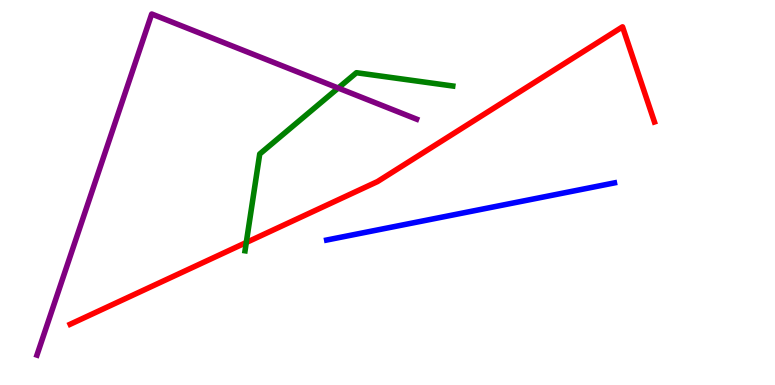[{'lines': ['blue', 'red'], 'intersections': []}, {'lines': ['green', 'red'], 'intersections': [{'x': 3.18, 'y': 3.7}]}, {'lines': ['purple', 'red'], 'intersections': []}, {'lines': ['blue', 'green'], 'intersections': []}, {'lines': ['blue', 'purple'], 'intersections': []}, {'lines': ['green', 'purple'], 'intersections': [{'x': 4.36, 'y': 7.71}]}]